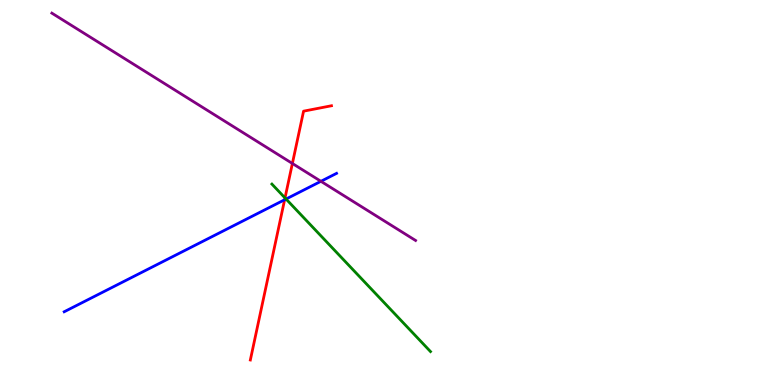[{'lines': ['blue', 'red'], 'intersections': [{'x': 3.67, 'y': 4.81}]}, {'lines': ['green', 'red'], 'intersections': [{'x': 3.68, 'y': 4.86}]}, {'lines': ['purple', 'red'], 'intersections': [{'x': 3.77, 'y': 5.75}]}, {'lines': ['blue', 'green'], 'intersections': [{'x': 3.69, 'y': 4.83}]}, {'lines': ['blue', 'purple'], 'intersections': [{'x': 4.14, 'y': 5.29}]}, {'lines': ['green', 'purple'], 'intersections': []}]